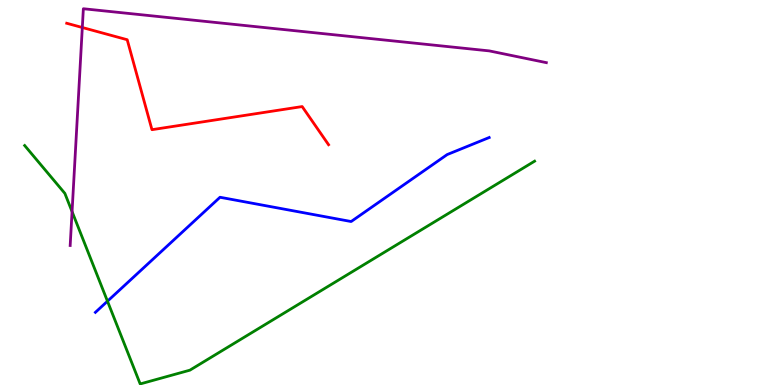[{'lines': ['blue', 'red'], 'intersections': []}, {'lines': ['green', 'red'], 'intersections': []}, {'lines': ['purple', 'red'], 'intersections': [{'x': 1.06, 'y': 9.29}]}, {'lines': ['blue', 'green'], 'intersections': [{'x': 1.39, 'y': 2.18}]}, {'lines': ['blue', 'purple'], 'intersections': []}, {'lines': ['green', 'purple'], 'intersections': [{'x': 0.93, 'y': 4.5}]}]